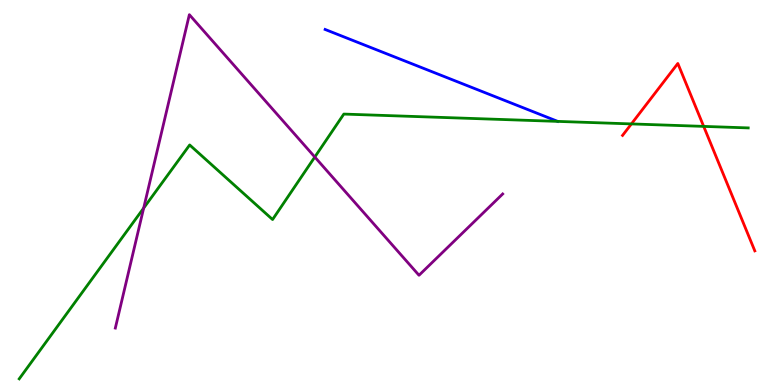[{'lines': ['blue', 'red'], 'intersections': []}, {'lines': ['green', 'red'], 'intersections': [{'x': 8.15, 'y': 6.78}, {'x': 9.08, 'y': 6.72}]}, {'lines': ['purple', 'red'], 'intersections': []}, {'lines': ['blue', 'green'], 'intersections': []}, {'lines': ['blue', 'purple'], 'intersections': []}, {'lines': ['green', 'purple'], 'intersections': [{'x': 1.85, 'y': 4.6}, {'x': 4.06, 'y': 5.92}]}]